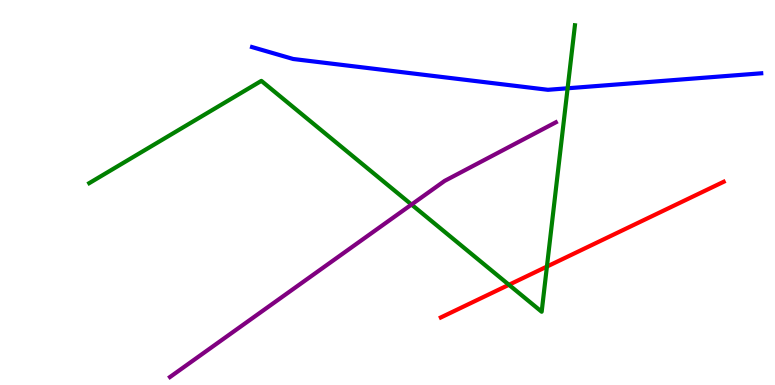[{'lines': ['blue', 'red'], 'intersections': []}, {'lines': ['green', 'red'], 'intersections': [{'x': 6.57, 'y': 2.6}, {'x': 7.06, 'y': 3.08}]}, {'lines': ['purple', 'red'], 'intersections': []}, {'lines': ['blue', 'green'], 'intersections': [{'x': 7.32, 'y': 7.71}]}, {'lines': ['blue', 'purple'], 'intersections': []}, {'lines': ['green', 'purple'], 'intersections': [{'x': 5.31, 'y': 4.69}]}]